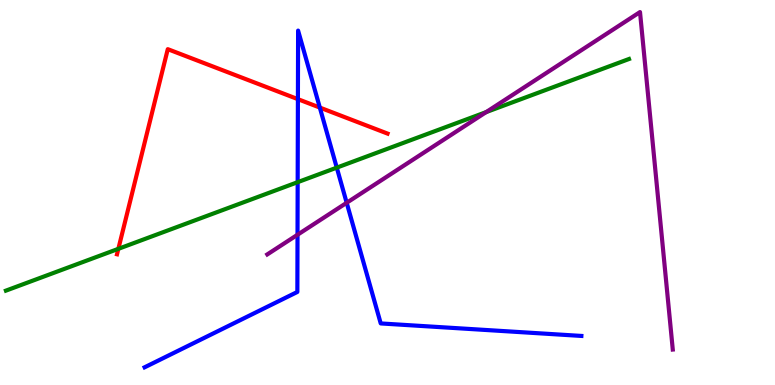[{'lines': ['blue', 'red'], 'intersections': [{'x': 3.84, 'y': 7.42}, {'x': 4.13, 'y': 7.21}]}, {'lines': ['green', 'red'], 'intersections': [{'x': 1.53, 'y': 3.54}]}, {'lines': ['purple', 'red'], 'intersections': []}, {'lines': ['blue', 'green'], 'intersections': [{'x': 3.84, 'y': 5.27}, {'x': 4.35, 'y': 5.65}]}, {'lines': ['blue', 'purple'], 'intersections': [{'x': 3.84, 'y': 3.9}, {'x': 4.47, 'y': 4.73}]}, {'lines': ['green', 'purple'], 'intersections': [{'x': 6.27, 'y': 7.09}]}]